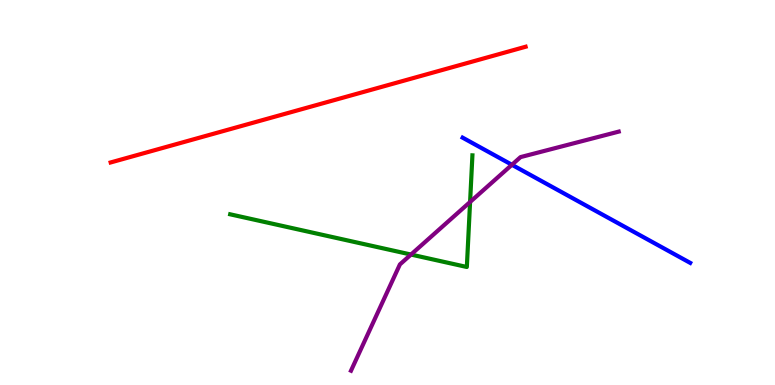[{'lines': ['blue', 'red'], 'intersections': []}, {'lines': ['green', 'red'], 'intersections': []}, {'lines': ['purple', 'red'], 'intersections': []}, {'lines': ['blue', 'green'], 'intersections': []}, {'lines': ['blue', 'purple'], 'intersections': [{'x': 6.61, 'y': 5.72}]}, {'lines': ['green', 'purple'], 'intersections': [{'x': 5.3, 'y': 3.39}, {'x': 6.07, 'y': 4.75}]}]